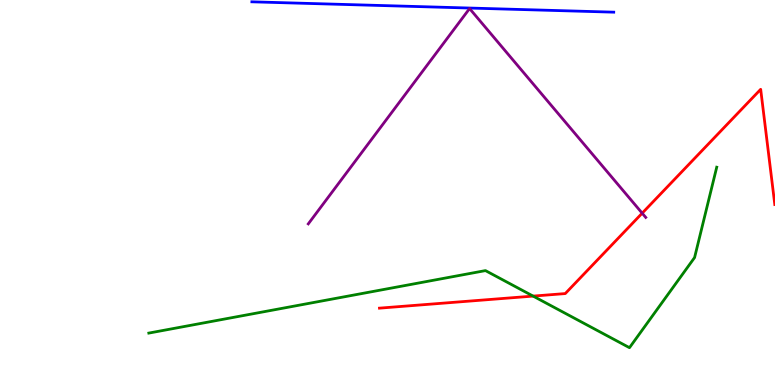[{'lines': ['blue', 'red'], 'intersections': []}, {'lines': ['green', 'red'], 'intersections': [{'x': 6.88, 'y': 2.31}]}, {'lines': ['purple', 'red'], 'intersections': [{'x': 8.29, 'y': 4.46}]}, {'lines': ['blue', 'green'], 'intersections': []}, {'lines': ['blue', 'purple'], 'intersections': []}, {'lines': ['green', 'purple'], 'intersections': []}]